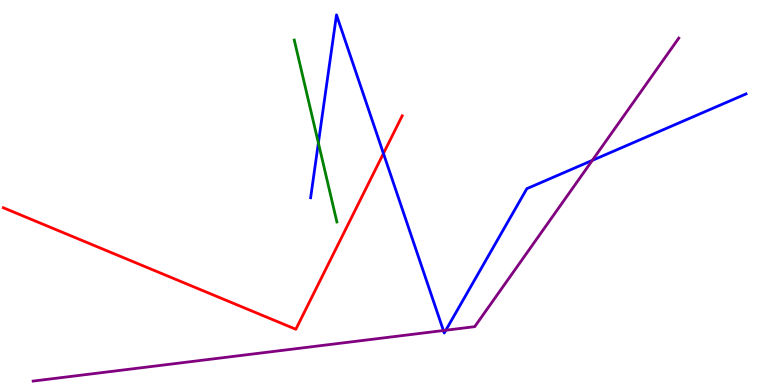[{'lines': ['blue', 'red'], 'intersections': [{'x': 4.95, 'y': 6.01}]}, {'lines': ['green', 'red'], 'intersections': []}, {'lines': ['purple', 'red'], 'intersections': []}, {'lines': ['blue', 'green'], 'intersections': [{'x': 4.11, 'y': 6.29}]}, {'lines': ['blue', 'purple'], 'intersections': [{'x': 5.72, 'y': 1.42}, {'x': 5.75, 'y': 1.42}, {'x': 7.64, 'y': 5.83}]}, {'lines': ['green', 'purple'], 'intersections': []}]